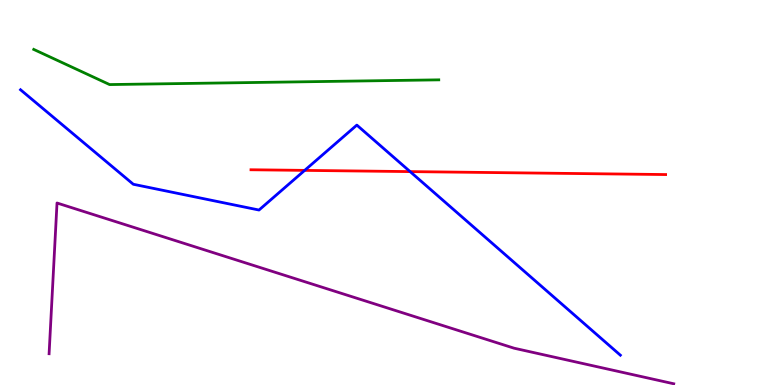[{'lines': ['blue', 'red'], 'intersections': [{'x': 3.93, 'y': 5.57}, {'x': 5.29, 'y': 5.54}]}, {'lines': ['green', 'red'], 'intersections': []}, {'lines': ['purple', 'red'], 'intersections': []}, {'lines': ['blue', 'green'], 'intersections': []}, {'lines': ['blue', 'purple'], 'intersections': []}, {'lines': ['green', 'purple'], 'intersections': []}]